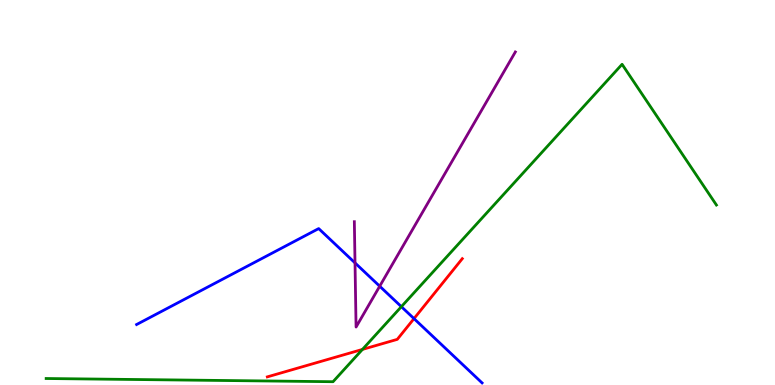[{'lines': ['blue', 'red'], 'intersections': [{'x': 5.34, 'y': 1.72}]}, {'lines': ['green', 'red'], 'intersections': [{'x': 4.68, 'y': 0.924}]}, {'lines': ['purple', 'red'], 'intersections': []}, {'lines': ['blue', 'green'], 'intersections': [{'x': 5.18, 'y': 2.03}]}, {'lines': ['blue', 'purple'], 'intersections': [{'x': 4.58, 'y': 3.17}, {'x': 4.9, 'y': 2.57}]}, {'lines': ['green', 'purple'], 'intersections': []}]